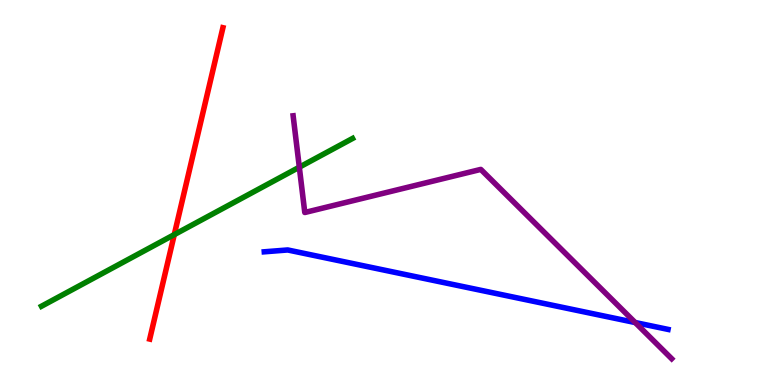[{'lines': ['blue', 'red'], 'intersections': []}, {'lines': ['green', 'red'], 'intersections': [{'x': 2.25, 'y': 3.91}]}, {'lines': ['purple', 'red'], 'intersections': []}, {'lines': ['blue', 'green'], 'intersections': []}, {'lines': ['blue', 'purple'], 'intersections': [{'x': 8.2, 'y': 1.62}]}, {'lines': ['green', 'purple'], 'intersections': [{'x': 3.86, 'y': 5.66}]}]